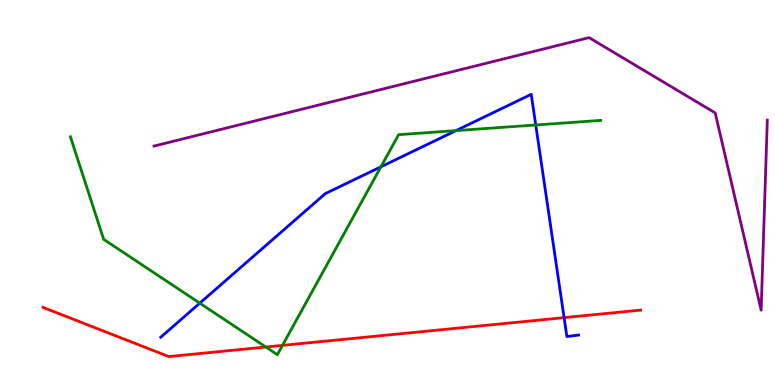[{'lines': ['blue', 'red'], 'intersections': [{'x': 7.28, 'y': 1.75}]}, {'lines': ['green', 'red'], 'intersections': [{'x': 3.43, 'y': 0.986}, {'x': 3.64, 'y': 1.03}]}, {'lines': ['purple', 'red'], 'intersections': []}, {'lines': ['blue', 'green'], 'intersections': [{'x': 2.58, 'y': 2.13}, {'x': 4.92, 'y': 5.67}, {'x': 5.88, 'y': 6.61}, {'x': 6.91, 'y': 6.75}]}, {'lines': ['blue', 'purple'], 'intersections': []}, {'lines': ['green', 'purple'], 'intersections': []}]